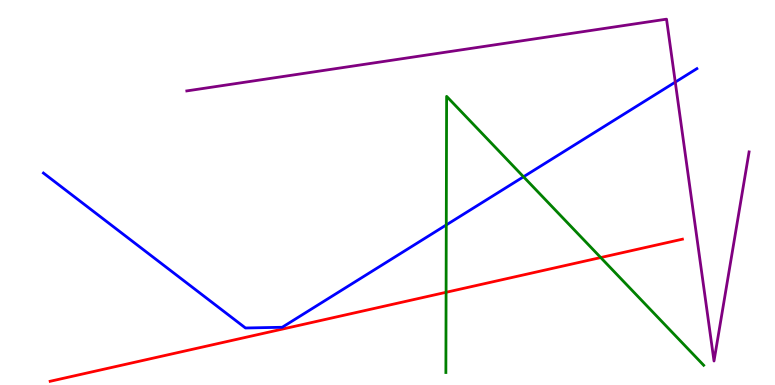[{'lines': ['blue', 'red'], 'intersections': []}, {'lines': ['green', 'red'], 'intersections': [{'x': 5.76, 'y': 2.41}, {'x': 7.75, 'y': 3.31}]}, {'lines': ['purple', 'red'], 'intersections': []}, {'lines': ['blue', 'green'], 'intersections': [{'x': 5.76, 'y': 4.16}, {'x': 6.75, 'y': 5.41}]}, {'lines': ['blue', 'purple'], 'intersections': [{'x': 8.71, 'y': 7.87}]}, {'lines': ['green', 'purple'], 'intersections': []}]